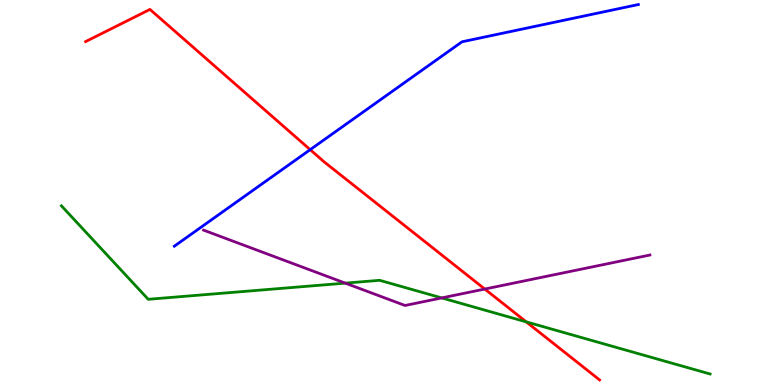[{'lines': ['blue', 'red'], 'intersections': [{'x': 4.0, 'y': 6.11}]}, {'lines': ['green', 'red'], 'intersections': [{'x': 6.79, 'y': 1.64}]}, {'lines': ['purple', 'red'], 'intersections': [{'x': 6.26, 'y': 2.49}]}, {'lines': ['blue', 'green'], 'intersections': []}, {'lines': ['blue', 'purple'], 'intersections': []}, {'lines': ['green', 'purple'], 'intersections': [{'x': 4.46, 'y': 2.65}, {'x': 5.7, 'y': 2.26}]}]